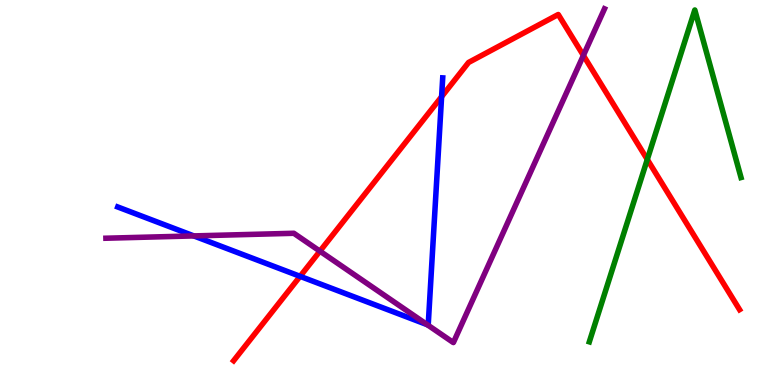[{'lines': ['blue', 'red'], 'intersections': [{'x': 3.87, 'y': 2.82}, {'x': 5.7, 'y': 7.49}]}, {'lines': ['green', 'red'], 'intersections': [{'x': 8.35, 'y': 5.86}]}, {'lines': ['purple', 'red'], 'intersections': [{'x': 4.13, 'y': 3.48}, {'x': 7.53, 'y': 8.56}]}, {'lines': ['blue', 'green'], 'intersections': []}, {'lines': ['blue', 'purple'], 'intersections': [{'x': 2.5, 'y': 3.87}, {'x': 5.51, 'y': 1.57}]}, {'lines': ['green', 'purple'], 'intersections': []}]